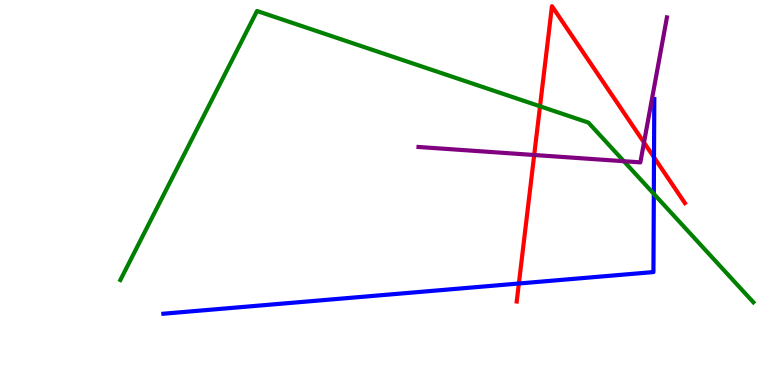[{'lines': ['blue', 'red'], 'intersections': [{'x': 6.7, 'y': 2.64}, {'x': 8.44, 'y': 5.91}]}, {'lines': ['green', 'red'], 'intersections': [{'x': 6.97, 'y': 7.24}]}, {'lines': ['purple', 'red'], 'intersections': [{'x': 6.89, 'y': 5.97}, {'x': 8.31, 'y': 6.3}]}, {'lines': ['blue', 'green'], 'intersections': [{'x': 8.44, 'y': 4.96}]}, {'lines': ['blue', 'purple'], 'intersections': []}, {'lines': ['green', 'purple'], 'intersections': [{'x': 8.05, 'y': 5.81}]}]